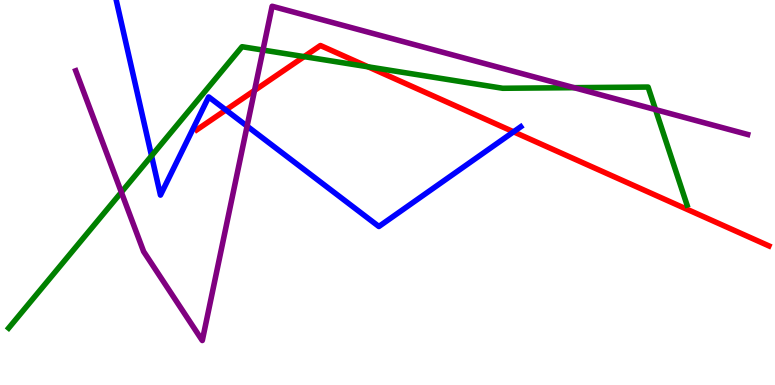[{'lines': ['blue', 'red'], 'intersections': [{'x': 2.91, 'y': 7.14}, {'x': 6.63, 'y': 6.58}]}, {'lines': ['green', 'red'], 'intersections': [{'x': 3.92, 'y': 8.53}, {'x': 4.75, 'y': 8.26}]}, {'lines': ['purple', 'red'], 'intersections': [{'x': 3.28, 'y': 7.65}]}, {'lines': ['blue', 'green'], 'intersections': [{'x': 1.96, 'y': 5.95}]}, {'lines': ['blue', 'purple'], 'intersections': [{'x': 3.19, 'y': 6.72}]}, {'lines': ['green', 'purple'], 'intersections': [{'x': 1.57, 'y': 5.01}, {'x': 3.39, 'y': 8.7}, {'x': 7.41, 'y': 7.72}, {'x': 8.46, 'y': 7.15}]}]